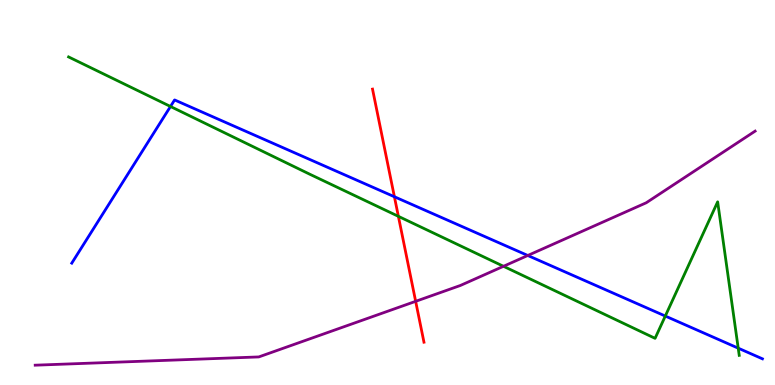[{'lines': ['blue', 'red'], 'intersections': [{'x': 5.09, 'y': 4.89}]}, {'lines': ['green', 'red'], 'intersections': [{'x': 5.14, 'y': 4.38}]}, {'lines': ['purple', 'red'], 'intersections': [{'x': 5.36, 'y': 2.17}]}, {'lines': ['blue', 'green'], 'intersections': [{'x': 2.2, 'y': 7.23}, {'x': 8.58, 'y': 1.79}, {'x': 9.53, 'y': 0.957}]}, {'lines': ['blue', 'purple'], 'intersections': [{'x': 6.81, 'y': 3.36}]}, {'lines': ['green', 'purple'], 'intersections': [{'x': 6.5, 'y': 3.08}]}]